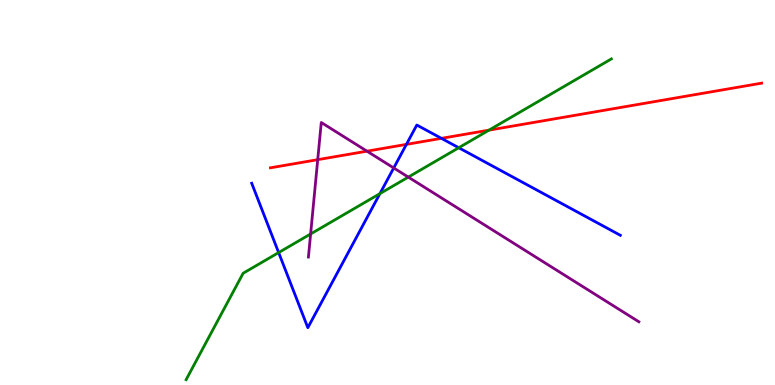[{'lines': ['blue', 'red'], 'intersections': [{'x': 5.24, 'y': 6.25}, {'x': 5.7, 'y': 6.41}]}, {'lines': ['green', 'red'], 'intersections': [{'x': 6.31, 'y': 6.62}]}, {'lines': ['purple', 'red'], 'intersections': [{'x': 4.1, 'y': 5.85}, {'x': 4.74, 'y': 6.07}]}, {'lines': ['blue', 'green'], 'intersections': [{'x': 3.6, 'y': 3.44}, {'x': 4.9, 'y': 4.97}, {'x': 5.92, 'y': 6.16}]}, {'lines': ['blue', 'purple'], 'intersections': [{'x': 5.08, 'y': 5.64}]}, {'lines': ['green', 'purple'], 'intersections': [{'x': 4.01, 'y': 3.92}, {'x': 5.27, 'y': 5.4}]}]